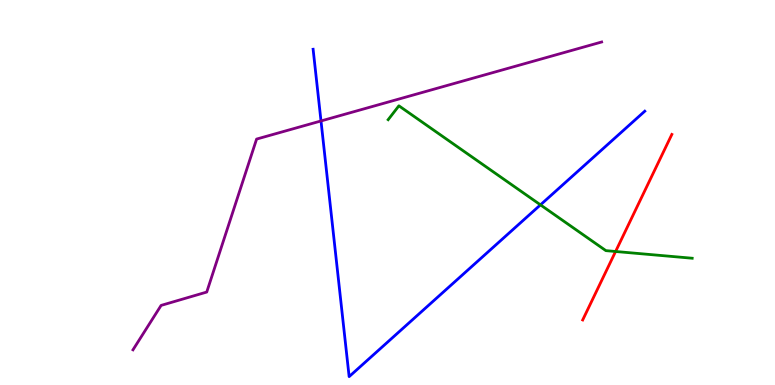[{'lines': ['blue', 'red'], 'intersections': []}, {'lines': ['green', 'red'], 'intersections': [{'x': 7.94, 'y': 3.47}]}, {'lines': ['purple', 'red'], 'intersections': []}, {'lines': ['blue', 'green'], 'intersections': [{'x': 6.97, 'y': 4.68}]}, {'lines': ['blue', 'purple'], 'intersections': [{'x': 4.14, 'y': 6.86}]}, {'lines': ['green', 'purple'], 'intersections': []}]